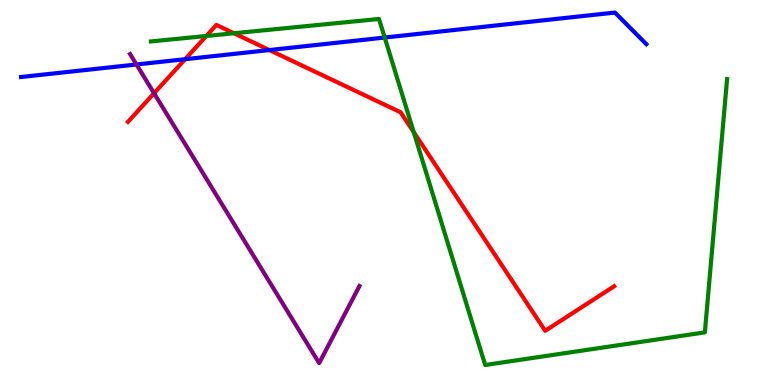[{'lines': ['blue', 'red'], 'intersections': [{'x': 2.39, 'y': 8.46}, {'x': 3.48, 'y': 8.7}]}, {'lines': ['green', 'red'], 'intersections': [{'x': 2.66, 'y': 9.07}, {'x': 3.02, 'y': 9.14}, {'x': 5.34, 'y': 6.57}]}, {'lines': ['purple', 'red'], 'intersections': [{'x': 1.99, 'y': 7.58}]}, {'lines': ['blue', 'green'], 'intersections': [{'x': 4.96, 'y': 9.02}]}, {'lines': ['blue', 'purple'], 'intersections': [{'x': 1.76, 'y': 8.33}]}, {'lines': ['green', 'purple'], 'intersections': []}]